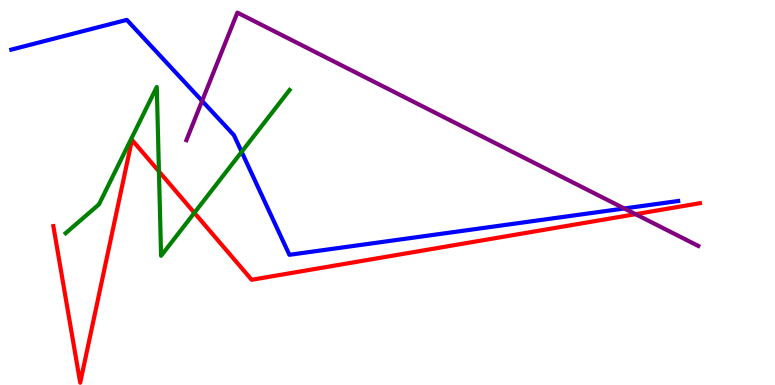[{'lines': ['blue', 'red'], 'intersections': []}, {'lines': ['green', 'red'], 'intersections': [{'x': 2.05, 'y': 5.55}, {'x': 2.51, 'y': 4.47}]}, {'lines': ['purple', 'red'], 'intersections': [{'x': 8.2, 'y': 4.44}]}, {'lines': ['blue', 'green'], 'intersections': [{'x': 3.12, 'y': 6.06}]}, {'lines': ['blue', 'purple'], 'intersections': [{'x': 2.61, 'y': 7.38}, {'x': 8.06, 'y': 4.59}]}, {'lines': ['green', 'purple'], 'intersections': []}]